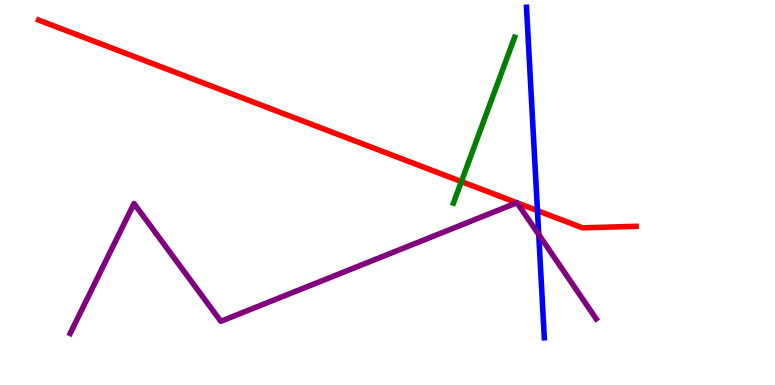[{'lines': ['blue', 'red'], 'intersections': [{'x': 6.93, 'y': 4.53}]}, {'lines': ['green', 'red'], 'intersections': [{'x': 5.95, 'y': 5.28}]}, {'lines': ['purple', 'red'], 'intersections': [{'x': 6.67, 'y': 4.73}, {'x': 6.67, 'y': 4.73}]}, {'lines': ['blue', 'green'], 'intersections': []}, {'lines': ['blue', 'purple'], 'intersections': [{'x': 6.95, 'y': 3.91}]}, {'lines': ['green', 'purple'], 'intersections': []}]